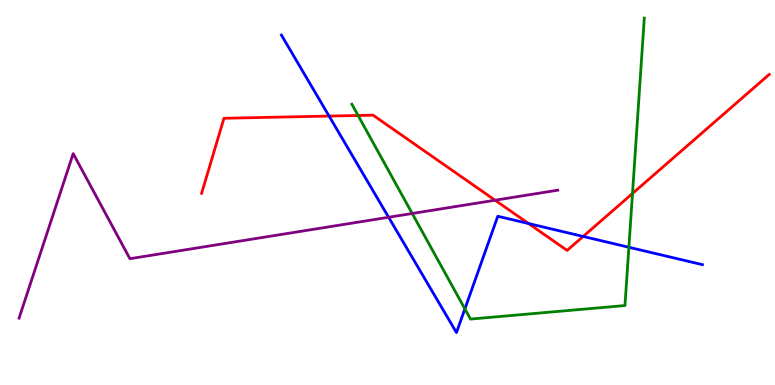[{'lines': ['blue', 'red'], 'intersections': [{'x': 4.25, 'y': 6.98}, {'x': 6.82, 'y': 4.19}, {'x': 7.52, 'y': 3.86}]}, {'lines': ['green', 'red'], 'intersections': [{'x': 4.62, 'y': 7.0}, {'x': 8.16, 'y': 4.97}]}, {'lines': ['purple', 'red'], 'intersections': [{'x': 6.39, 'y': 4.8}]}, {'lines': ['blue', 'green'], 'intersections': [{'x': 6.0, 'y': 1.98}, {'x': 8.11, 'y': 3.58}]}, {'lines': ['blue', 'purple'], 'intersections': [{'x': 5.01, 'y': 4.36}]}, {'lines': ['green', 'purple'], 'intersections': [{'x': 5.32, 'y': 4.45}]}]